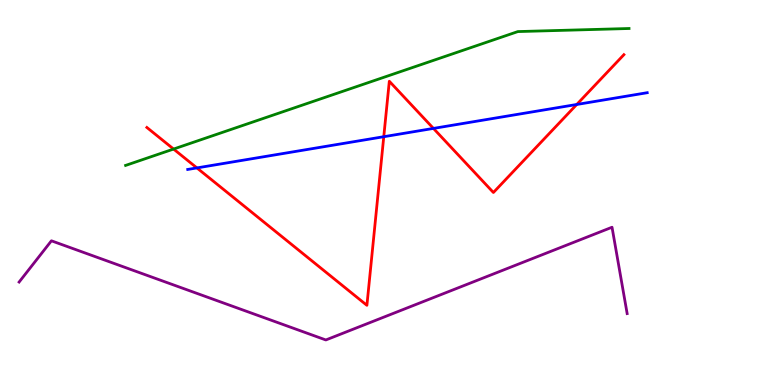[{'lines': ['blue', 'red'], 'intersections': [{'x': 2.54, 'y': 5.64}, {'x': 4.95, 'y': 6.45}, {'x': 5.59, 'y': 6.66}, {'x': 7.44, 'y': 7.29}]}, {'lines': ['green', 'red'], 'intersections': [{'x': 2.24, 'y': 6.13}]}, {'lines': ['purple', 'red'], 'intersections': []}, {'lines': ['blue', 'green'], 'intersections': []}, {'lines': ['blue', 'purple'], 'intersections': []}, {'lines': ['green', 'purple'], 'intersections': []}]